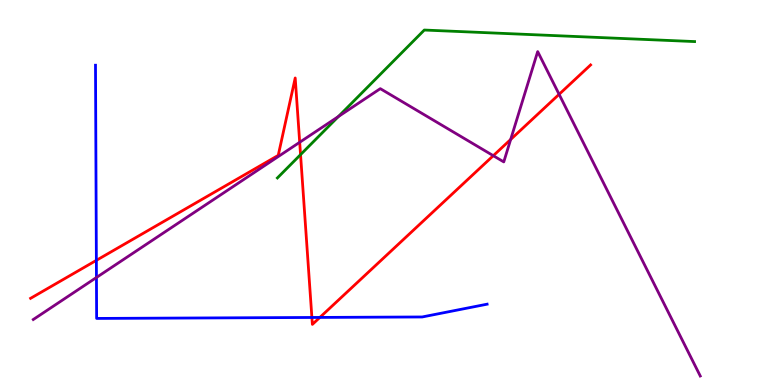[{'lines': ['blue', 'red'], 'intersections': [{'x': 1.24, 'y': 3.24}, {'x': 4.02, 'y': 1.75}, {'x': 4.13, 'y': 1.76}]}, {'lines': ['green', 'red'], 'intersections': [{'x': 3.88, 'y': 5.98}]}, {'lines': ['purple', 'red'], 'intersections': [{'x': 3.87, 'y': 6.3}, {'x': 6.37, 'y': 5.96}, {'x': 6.59, 'y': 6.38}, {'x': 7.21, 'y': 7.55}]}, {'lines': ['blue', 'green'], 'intersections': []}, {'lines': ['blue', 'purple'], 'intersections': [{'x': 1.24, 'y': 2.79}]}, {'lines': ['green', 'purple'], 'intersections': [{'x': 4.37, 'y': 6.97}]}]